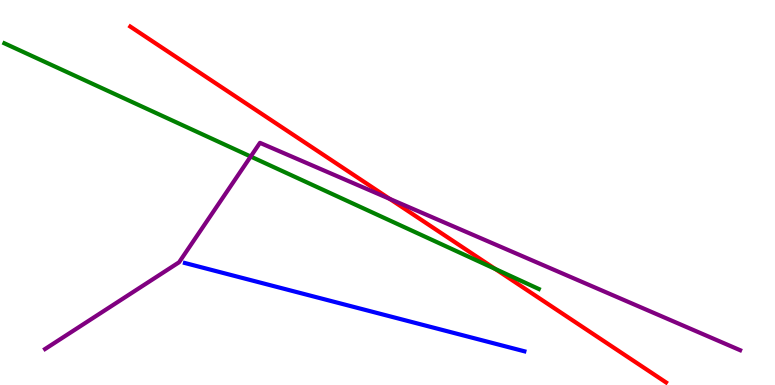[{'lines': ['blue', 'red'], 'intersections': []}, {'lines': ['green', 'red'], 'intersections': [{'x': 6.39, 'y': 3.01}]}, {'lines': ['purple', 'red'], 'intersections': [{'x': 5.03, 'y': 4.83}]}, {'lines': ['blue', 'green'], 'intersections': []}, {'lines': ['blue', 'purple'], 'intersections': []}, {'lines': ['green', 'purple'], 'intersections': [{'x': 3.23, 'y': 5.93}]}]